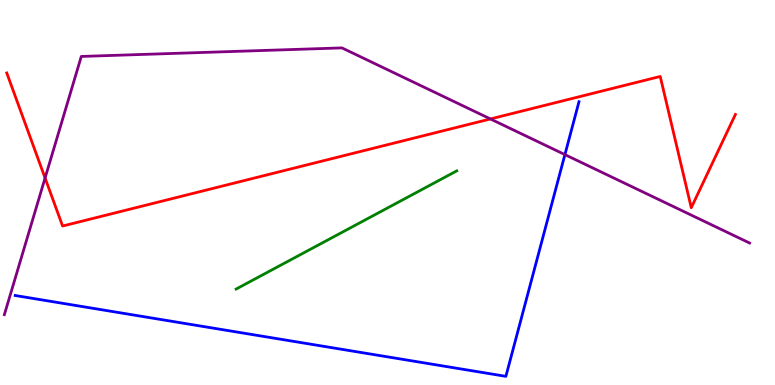[{'lines': ['blue', 'red'], 'intersections': []}, {'lines': ['green', 'red'], 'intersections': []}, {'lines': ['purple', 'red'], 'intersections': [{'x': 0.582, 'y': 5.38}, {'x': 6.33, 'y': 6.91}]}, {'lines': ['blue', 'green'], 'intersections': []}, {'lines': ['blue', 'purple'], 'intersections': [{'x': 7.29, 'y': 5.98}]}, {'lines': ['green', 'purple'], 'intersections': []}]